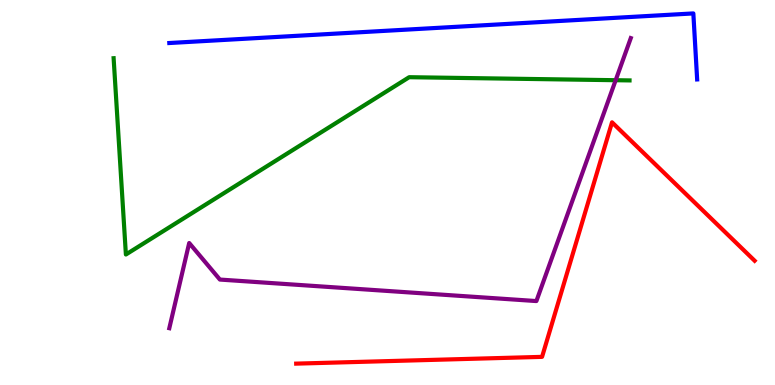[{'lines': ['blue', 'red'], 'intersections': []}, {'lines': ['green', 'red'], 'intersections': []}, {'lines': ['purple', 'red'], 'intersections': []}, {'lines': ['blue', 'green'], 'intersections': []}, {'lines': ['blue', 'purple'], 'intersections': []}, {'lines': ['green', 'purple'], 'intersections': [{'x': 7.94, 'y': 7.92}]}]